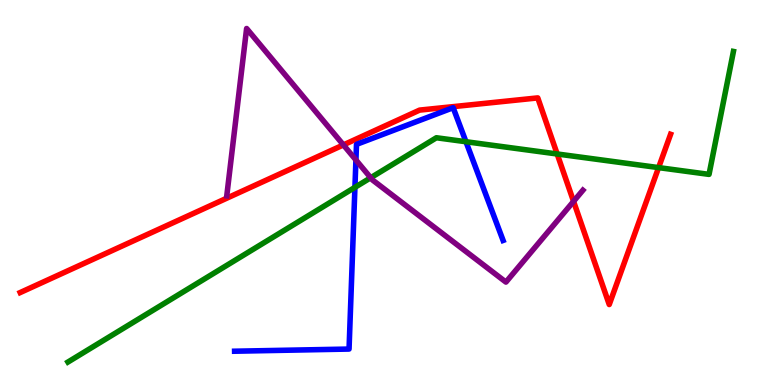[{'lines': ['blue', 'red'], 'intersections': []}, {'lines': ['green', 'red'], 'intersections': [{'x': 7.19, 'y': 6.0}, {'x': 8.5, 'y': 5.65}]}, {'lines': ['purple', 'red'], 'intersections': [{'x': 4.43, 'y': 6.24}, {'x': 7.4, 'y': 4.77}]}, {'lines': ['blue', 'green'], 'intersections': [{'x': 4.58, 'y': 5.13}, {'x': 6.01, 'y': 6.32}]}, {'lines': ['blue', 'purple'], 'intersections': [{'x': 4.59, 'y': 5.84}]}, {'lines': ['green', 'purple'], 'intersections': [{'x': 4.78, 'y': 5.38}]}]